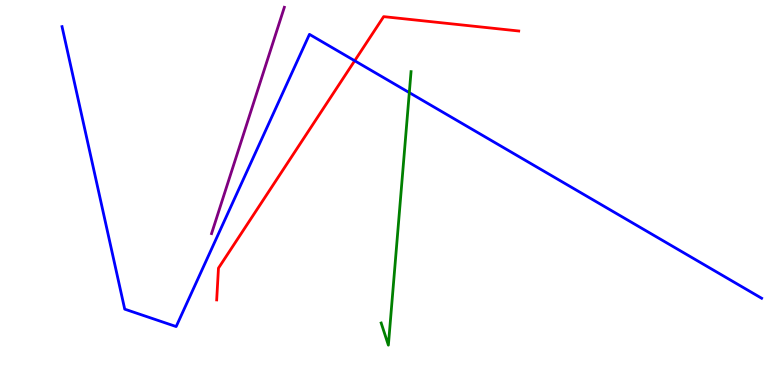[{'lines': ['blue', 'red'], 'intersections': [{'x': 4.58, 'y': 8.42}]}, {'lines': ['green', 'red'], 'intersections': []}, {'lines': ['purple', 'red'], 'intersections': []}, {'lines': ['blue', 'green'], 'intersections': [{'x': 5.28, 'y': 7.59}]}, {'lines': ['blue', 'purple'], 'intersections': []}, {'lines': ['green', 'purple'], 'intersections': []}]